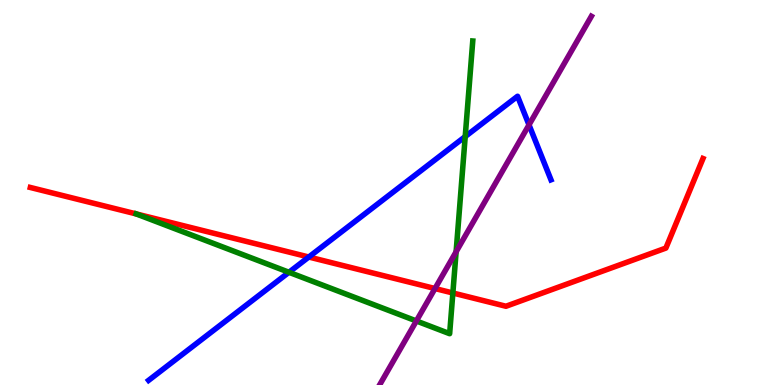[{'lines': ['blue', 'red'], 'intersections': [{'x': 3.98, 'y': 3.32}]}, {'lines': ['green', 'red'], 'intersections': [{'x': 1.76, 'y': 4.44}, {'x': 5.84, 'y': 2.39}]}, {'lines': ['purple', 'red'], 'intersections': [{'x': 5.61, 'y': 2.51}]}, {'lines': ['blue', 'green'], 'intersections': [{'x': 3.73, 'y': 2.93}, {'x': 6.0, 'y': 6.45}]}, {'lines': ['blue', 'purple'], 'intersections': [{'x': 6.83, 'y': 6.76}]}, {'lines': ['green', 'purple'], 'intersections': [{'x': 5.37, 'y': 1.66}, {'x': 5.89, 'y': 3.46}]}]